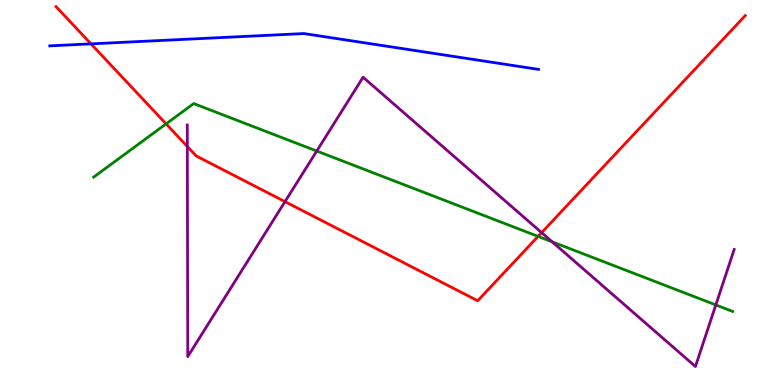[{'lines': ['blue', 'red'], 'intersections': [{'x': 1.17, 'y': 8.86}]}, {'lines': ['green', 'red'], 'intersections': [{'x': 2.14, 'y': 6.78}, {'x': 6.94, 'y': 3.86}]}, {'lines': ['purple', 'red'], 'intersections': [{'x': 2.42, 'y': 6.19}, {'x': 3.68, 'y': 4.76}, {'x': 6.99, 'y': 3.96}]}, {'lines': ['blue', 'green'], 'intersections': []}, {'lines': ['blue', 'purple'], 'intersections': []}, {'lines': ['green', 'purple'], 'intersections': [{'x': 4.09, 'y': 6.08}, {'x': 7.12, 'y': 3.72}, {'x': 9.24, 'y': 2.08}]}]